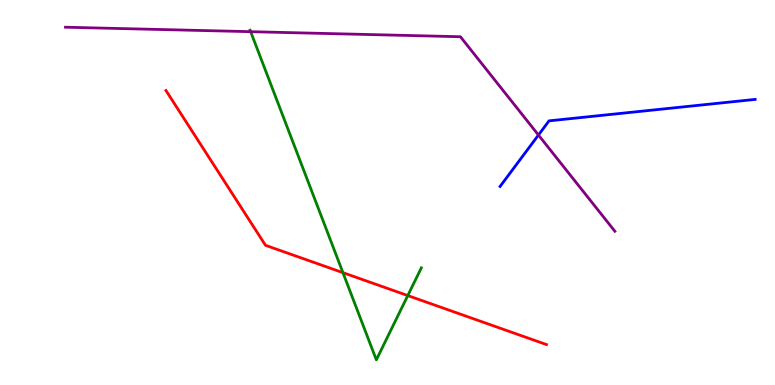[{'lines': ['blue', 'red'], 'intersections': []}, {'lines': ['green', 'red'], 'intersections': [{'x': 4.43, 'y': 2.92}, {'x': 5.26, 'y': 2.32}]}, {'lines': ['purple', 'red'], 'intersections': []}, {'lines': ['blue', 'green'], 'intersections': []}, {'lines': ['blue', 'purple'], 'intersections': [{'x': 6.95, 'y': 6.49}]}, {'lines': ['green', 'purple'], 'intersections': [{'x': 3.23, 'y': 9.18}]}]